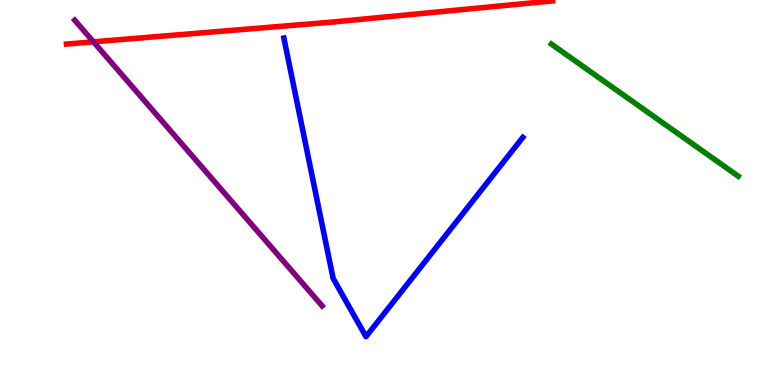[{'lines': ['blue', 'red'], 'intersections': []}, {'lines': ['green', 'red'], 'intersections': []}, {'lines': ['purple', 'red'], 'intersections': [{'x': 1.21, 'y': 8.91}]}, {'lines': ['blue', 'green'], 'intersections': []}, {'lines': ['blue', 'purple'], 'intersections': []}, {'lines': ['green', 'purple'], 'intersections': []}]